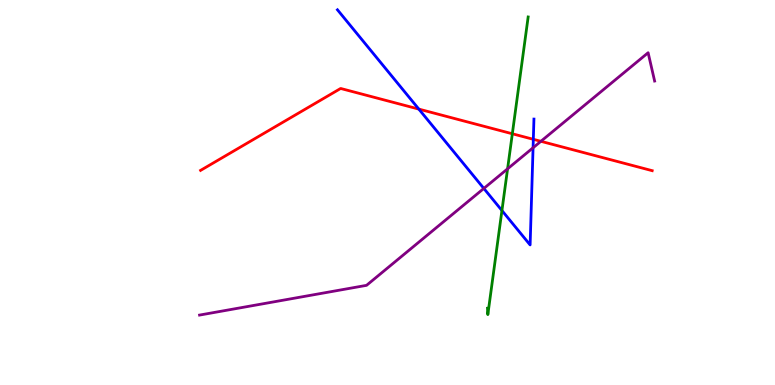[{'lines': ['blue', 'red'], 'intersections': [{'x': 5.4, 'y': 7.17}, {'x': 6.88, 'y': 6.38}]}, {'lines': ['green', 'red'], 'intersections': [{'x': 6.61, 'y': 6.53}]}, {'lines': ['purple', 'red'], 'intersections': [{'x': 6.98, 'y': 6.33}]}, {'lines': ['blue', 'green'], 'intersections': [{'x': 6.48, 'y': 4.53}]}, {'lines': ['blue', 'purple'], 'intersections': [{'x': 6.24, 'y': 5.11}, {'x': 6.88, 'y': 6.16}]}, {'lines': ['green', 'purple'], 'intersections': [{'x': 6.55, 'y': 5.61}]}]